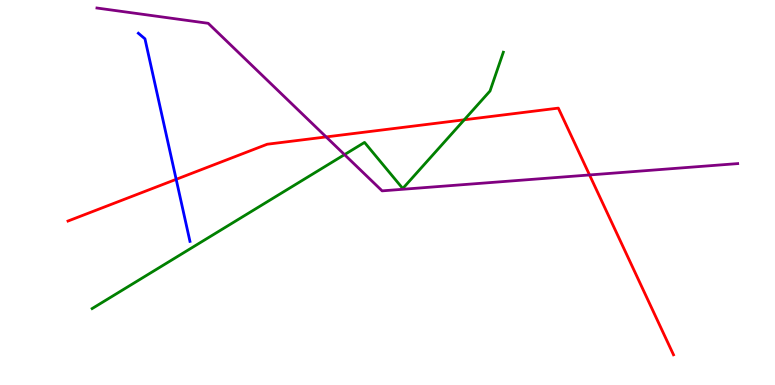[{'lines': ['blue', 'red'], 'intersections': [{'x': 2.27, 'y': 5.34}]}, {'lines': ['green', 'red'], 'intersections': [{'x': 5.99, 'y': 6.89}]}, {'lines': ['purple', 'red'], 'intersections': [{'x': 4.21, 'y': 6.44}, {'x': 7.61, 'y': 5.46}]}, {'lines': ['blue', 'green'], 'intersections': []}, {'lines': ['blue', 'purple'], 'intersections': []}, {'lines': ['green', 'purple'], 'intersections': [{'x': 4.45, 'y': 5.98}]}]